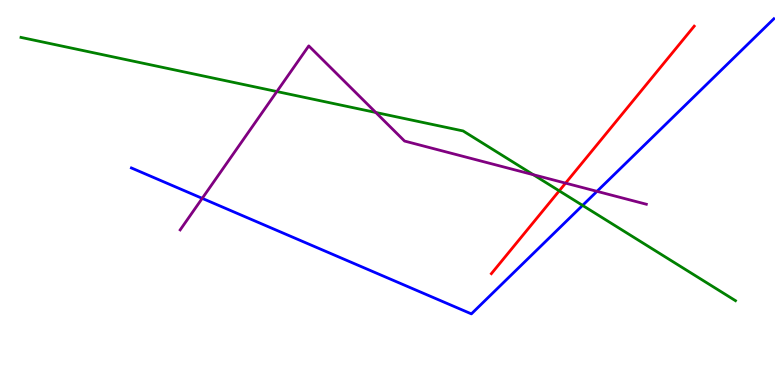[{'lines': ['blue', 'red'], 'intersections': []}, {'lines': ['green', 'red'], 'intersections': [{'x': 7.22, 'y': 5.04}]}, {'lines': ['purple', 'red'], 'intersections': [{'x': 7.3, 'y': 5.24}]}, {'lines': ['blue', 'green'], 'intersections': [{'x': 7.52, 'y': 4.66}]}, {'lines': ['blue', 'purple'], 'intersections': [{'x': 2.61, 'y': 4.85}, {'x': 7.7, 'y': 5.03}]}, {'lines': ['green', 'purple'], 'intersections': [{'x': 3.57, 'y': 7.62}, {'x': 4.85, 'y': 7.08}, {'x': 6.88, 'y': 5.46}]}]